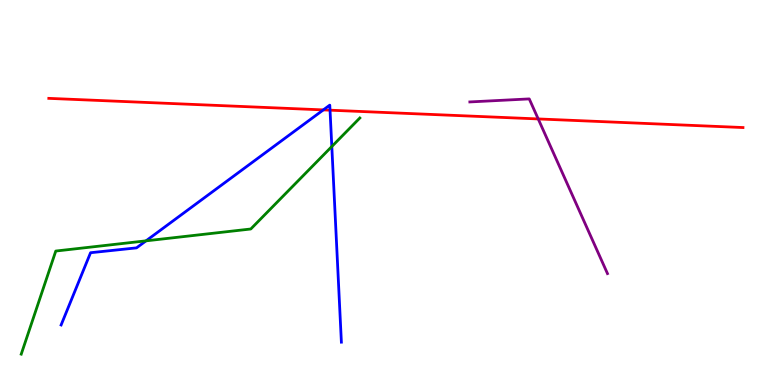[{'lines': ['blue', 'red'], 'intersections': [{'x': 4.17, 'y': 7.15}, {'x': 4.26, 'y': 7.14}]}, {'lines': ['green', 'red'], 'intersections': []}, {'lines': ['purple', 'red'], 'intersections': [{'x': 6.94, 'y': 6.91}]}, {'lines': ['blue', 'green'], 'intersections': [{'x': 1.88, 'y': 3.74}, {'x': 4.28, 'y': 6.19}]}, {'lines': ['blue', 'purple'], 'intersections': []}, {'lines': ['green', 'purple'], 'intersections': []}]